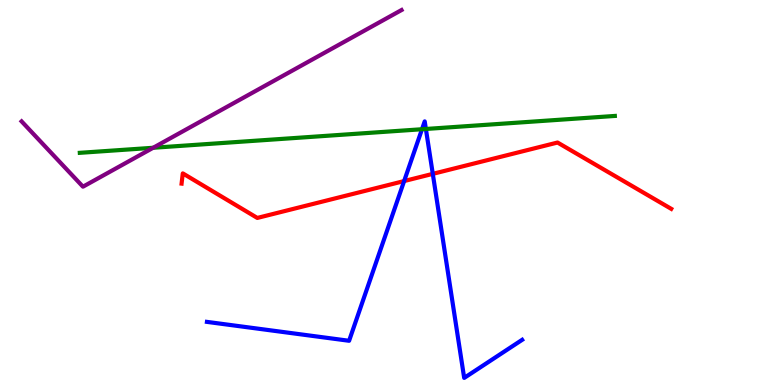[{'lines': ['blue', 'red'], 'intersections': [{'x': 5.21, 'y': 5.3}, {'x': 5.58, 'y': 5.48}]}, {'lines': ['green', 'red'], 'intersections': []}, {'lines': ['purple', 'red'], 'intersections': []}, {'lines': ['blue', 'green'], 'intersections': [{'x': 5.45, 'y': 6.64}, {'x': 5.5, 'y': 6.65}]}, {'lines': ['blue', 'purple'], 'intersections': []}, {'lines': ['green', 'purple'], 'intersections': [{'x': 1.98, 'y': 6.16}]}]